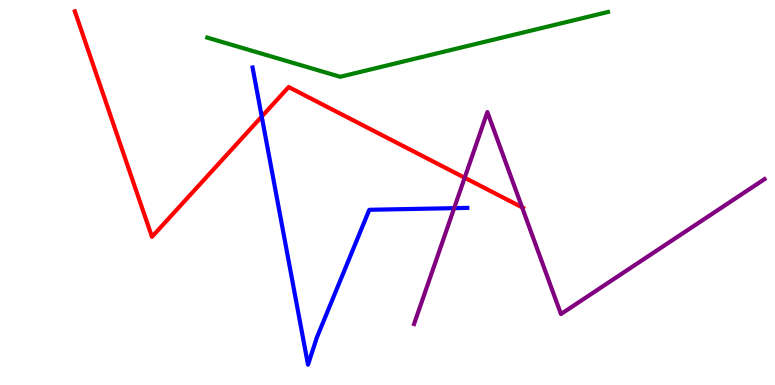[{'lines': ['blue', 'red'], 'intersections': [{'x': 3.38, 'y': 6.97}]}, {'lines': ['green', 'red'], 'intersections': []}, {'lines': ['purple', 'red'], 'intersections': [{'x': 6.0, 'y': 5.38}, {'x': 6.74, 'y': 4.62}]}, {'lines': ['blue', 'green'], 'intersections': []}, {'lines': ['blue', 'purple'], 'intersections': [{'x': 5.86, 'y': 4.59}]}, {'lines': ['green', 'purple'], 'intersections': []}]